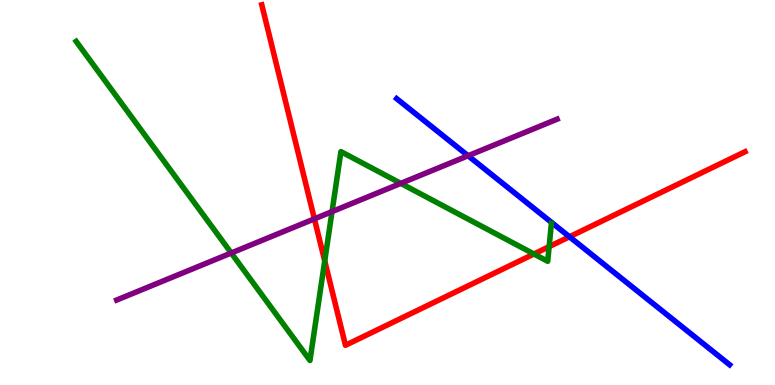[{'lines': ['blue', 'red'], 'intersections': [{'x': 7.35, 'y': 3.85}]}, {'lines': ['green', 'red'], 'intersections': [{'x': 4.19, 'y': 3.22}, {'x': 6.89, 'y': 3.4}, {'x': 7.09, 'y': 3.59}]}, {'lines': ['purple', 'red'], 'intersections': [{'x': 4.06, 'y': 4.32}]}, {'lines': ['blue', 'green'], 'intersections': []}, {'lines': ['blue', 'purple'], 'intersections': [{'x': 6.04, 'y': 5.95}]}, {'lines': ['green', 'purple'], 'intersections': [{'x': 2.98, 'y': 3.43}, {'x': 4.28, 'y': 4.5}, {'x': 5.17, 'y': 5.24}]}]